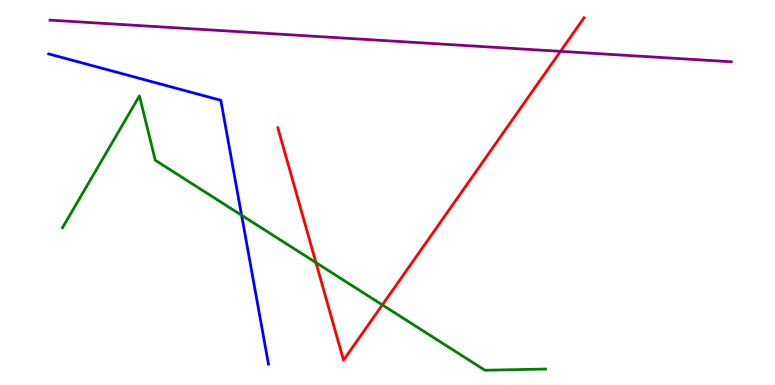[{'lines': ['blue', 'red'], 'intersections': []}, {'lines': ['green', 'red'], 'intersections': [{'x': 4.08, 'y': 3.18}, {'x': 4.93, 'y': 2.08}]}, {'lines': ['purple', 'red'], 'intersections': [{'x': 7.23, 'y': 8.67}]}, {'lines': ['blue', 'green'], 'intersections': [{'x': 3.12, 'y': 4.41}]}, {'lines': ['blue', 'purple'], 'intersections': []}, {'lines': ['green', 'purple'], 'intersections': []}]